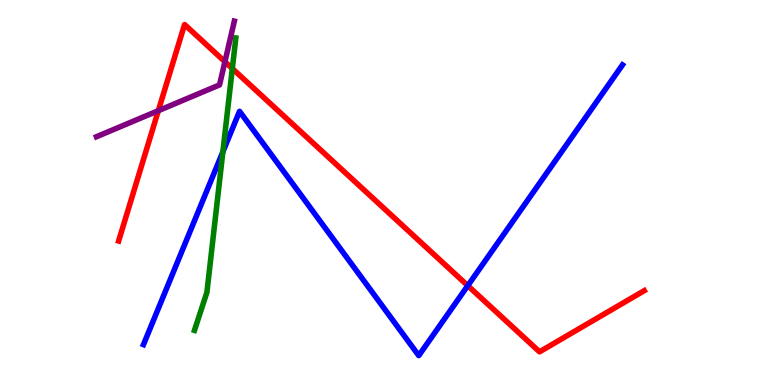[{'lines': ['blue', 'red'], 'intersections': [{'x': 6.04, 'y': 2.58}]}, {'lines': ['green', 'red'], 'intersections': [{'x': 3.0, 'y': 8.22}]}, {'lines': ['purple', 'red'], 'intersections': [{'x': 2.04, 'y': 7.13}, {'x': 2.9, 'y': 8.4}]}, {'lines': ['blue', 'green'], 'intersections': [{'x': 2.88, 'y': 6.06}]}, {'lines': ['blue', 'purple'], 'intersections': []}, {'lines': ['green', 'purple'], 'intersections': []}]